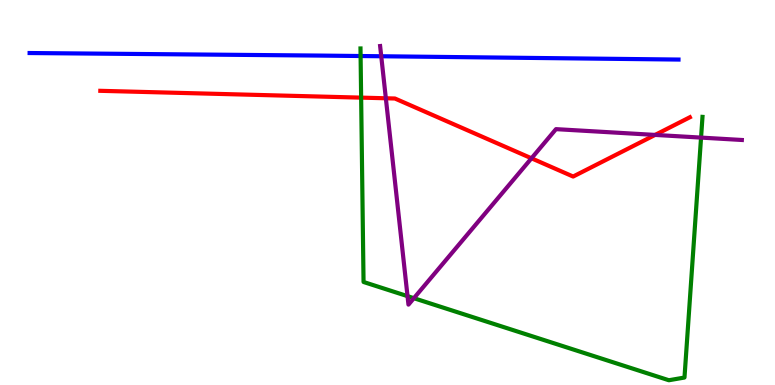[{'lines': ['blue', 'red'], 'intersections': []}, {'lines': ['green', 'red'], 'intersections': [{'x': 4.66, 'y': 7.46}]}, {'lines': ['purple', 'red'], 'intersections': [{'x': 4.98, 'y': 7.45}, {'x': 6.86, 'y': 5.89}, {'x': 8.45, 'y': 6.5}]}, {'lines': ['blue', 'green'], 'intersections': [{'x': 4.65, 'y': 8.54}]}, {'lines': ['blue', 'purple'], 'intersections': [{'x': 4.92, 'y': 8.54}]}, {'lines': ['green', 'purple'], 'intersections': [{'x': 5.26, 'y': 2.31}, {'x': 5.34, 'y': 2.25}, {'x': 9.05, 'y': 6.43}]}]